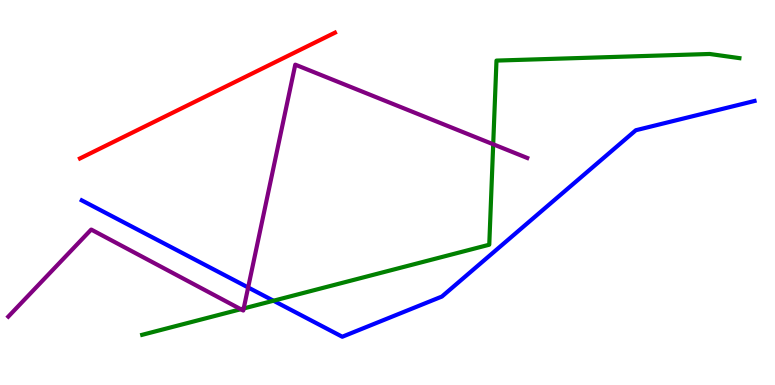[{'lines': ['blue', 'red'], 'intersections': []}, {'lines': ['green', 'red'], 'intersections': []}, {'lines': ['purple', 'red'], 'intersections': []}, {'lines': ['blue', 'green'], 'intersections': [{'x': 3.53, 'y': 2.19}]}, {'lines': ['blue', 'purple'], 'intersections': [{'x': 3.2, 'y': 2.53}]}, {'lines': ['green', 'purple'], 'intersections': [{'x': 3.11, 'y': 1.97}, {'x': 3.14, 'y': 1.99}, {'x': 6.36, 'y': 6.25}]}]